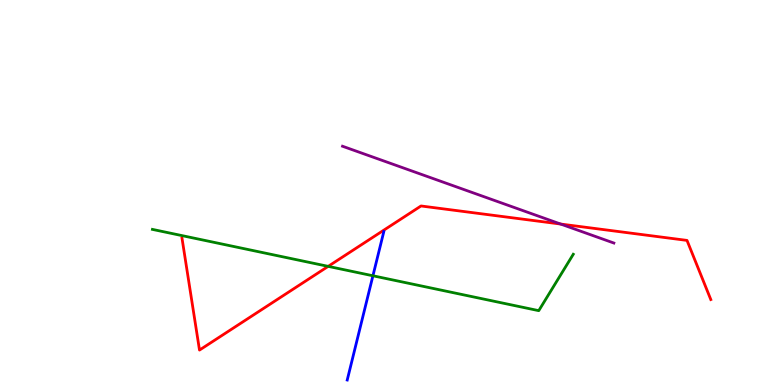[{'lines': ['blue', 'red'], 'intersections': []}, {'lines': ['green', 'red'], 'intersections': [{'x': 4.23, 'y': 3.08}]}, {'lines': ['purple', 'red'], 'intersections': [{'x': 7.23, 'y': 4.18}]}, {'lines': ['blue', 'green'], 'intersections': [{'x': 4.81, 'y': 2.84}]}, {'lines': ['blue', 'purple'], 'intersections': []}, {'lines': ['green', 'purple'], 'intersections': []}]